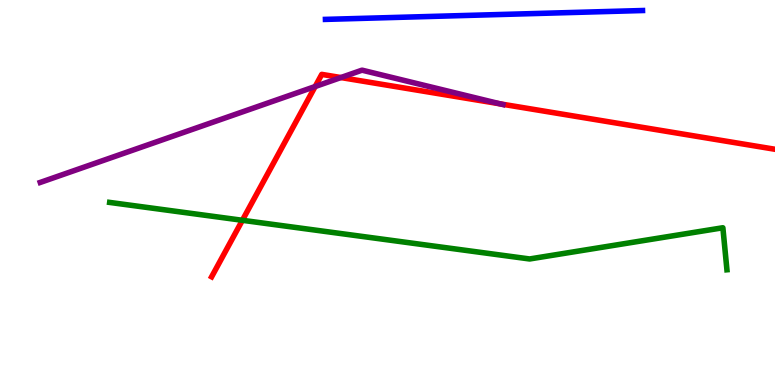[{'lines': ['blue', 'red'], 'intersections': []}, {'lines': ['green', 'red'], 'intersections': [{'x': 3.13, 'y': 4.28}]}, {'lines': ['purple', 'red'], 'intersections': [{'x': 4.07, 'y': 7.75}, {'x': 4.4, 'y': 7.99}, {'x': 6.45, 'y': 7.3}]}, {'lines': ['blue', 'green'], 'intersections': []}, {'lines': ['blue', 'purple'], 'intersections': []}, {'lines': ['green', 'purple'], 'intersections': []}]